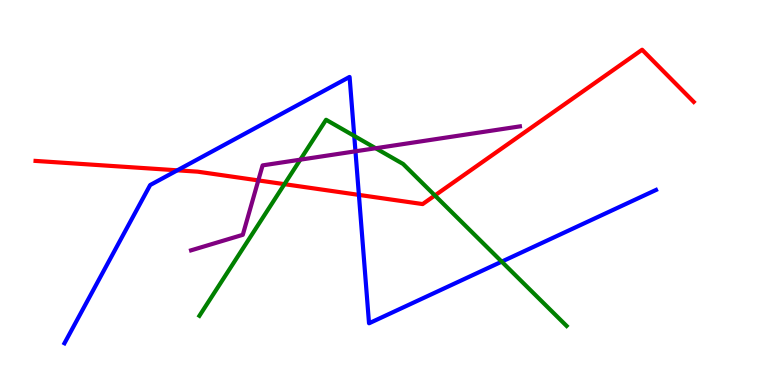[{'lines': ['blue', 'red'], 'intersections': [{'x': 2.29, 'y': 5.58}, {'x': 4.63, 'y': 4.94}]}, {'lines': ['green', 'red'], 'intersections': [{'x': 3.67, 'y': 5.22}, {'x': 5.61, 'y': 4.92}]}, {'lines': ['purple', 'red'], 'intersections': [{'x': 3.33, 'y': 5.31}]}, {'lines': ['blue', 'green'], 'intersections': [{'x': 4.57, 'y': 6.47}, {'x': 6.47, 'y': 3.2}]}, {'lines': ['blue', 'purple'], 'intersections': [{'x': 4.59, 'y': 6.07}]}, {'lines': ['green', 'purple'], 'intersections': [{'x': 3.87, 'y': 5.85}, {'x': 4.85, 'y': 6.15}]}]